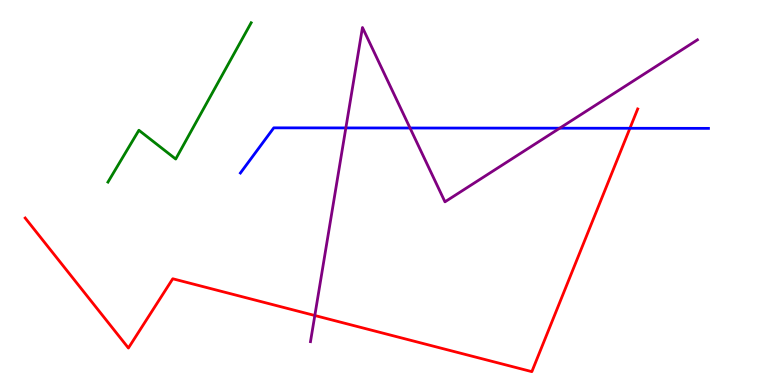[{'lines': ['blue', 'red'], 'intersections': [{'x': 8.13, 'y': 6.67}]}, {'lines': ['green', 'red'], 'intersections': []}, {'lines': ['purple', 'red'], 'intersections': [{'x': 4.06, 'y': 1.8}]}, {'lines': ['blue', 'green'], 'intersections': []}, {'lines': ['blue', 'purple'], 'intersections': [{'x': 4.46, 'y': 6.68}, {'x': 5.29, 'y': 6.68}, {'x': 7.22, 'y': 6.67}]}, {'lines': ['green', 'purple'], 'intersections': []}]